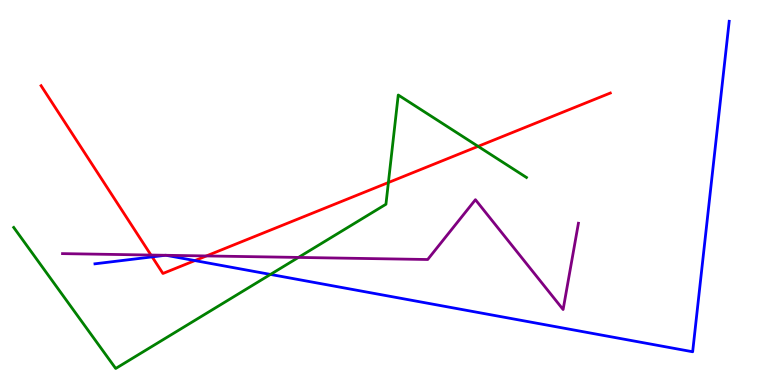[{'lines': ['blue', 'red'], 'intersections': [{'x': 1.96, 'y': 3.33}, {'x': 2.51, 'y': 3.23}]}, {'lines': ['green', 'red'], 'intersections': [{'x': 5.01, 'y': 5.26}, {'x': 6.17, 'y': 6.2}]}, {'lines': ['purple', 'red'], 'intersections': [{'x': 1.95, 'y': 3.38}, {'x': 2.66, 'y': 3.35}]}, {'lines': ['blue', 'green'], 'intersections': [{'x': 3.49, 'y': 2.87}]}, {'lines': ['blue', 'purple'], 'intersections': [{'x': 2.13, 'y': 3.37}, {'x': 2.14, 'y': 3.37}]}, {'lines': ['green', 'purple'], 'intersections': [{'x': 3.85, 'y': 3.31}]}]